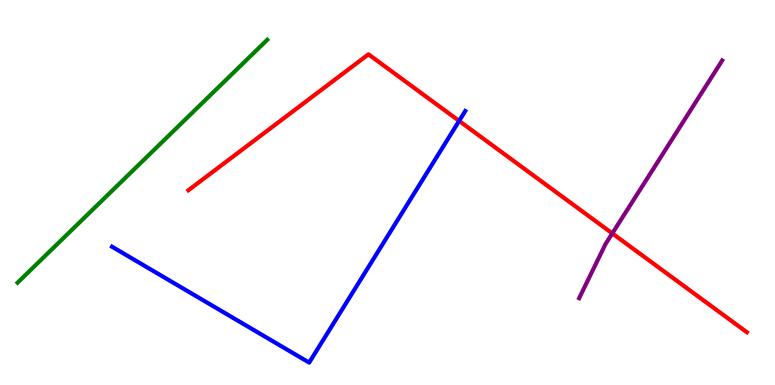[{'lines': ['blue', 'red'], 'intersections': [{'x': 5.92, 'y': 6.86}]}, {'lines': ['green', 'red'], 'intersections': []}, {'lines': ['purple', 'red'], 'intersections': [{'x': 7.9, 'y': 3.94}]}, {'lines': ['blue', 'green'], 'intersections': []}, {'lines': ['blue', 'purple'], 'intersections': []}, {'lines': ['green', 'purple'], 'intersections': []}]